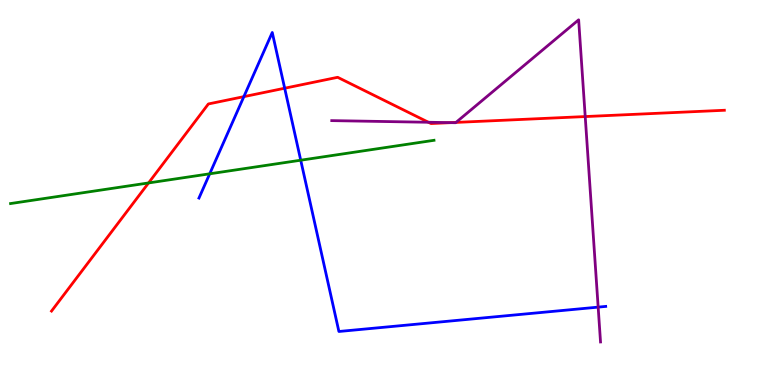[{'lines': ['blue', 'red'], 'intersections': [{'x': 3.15, 'y': 7.49}, {'x': 3.67, 'y': 7.71}]}, {'lines': ['green', 'red'], 'intersections': [{'x': 1.92, 'y': 5.25}]}, {'lines': ['purple', 'red'], 'intersections': [{'x': 5.53, 'y': 6.82}, {'x': 5.82, 'y': 6.81}, {'x': 5.88, 'y': 6.82}, {'x': 7.55, 'y': 6.97}]}, {'lines': ['blue', 'green'], 'intersections': [{'x': 2.71, 'y': 5.49}, {'x': 3.88, 'y': 5.84}]}, {'lines': ['blue', 'purple'], 'intersections': [{'x': 7.72, 'y': 2.02}]}, {'lines': ['green', 'purple'], 'intersections': []}]